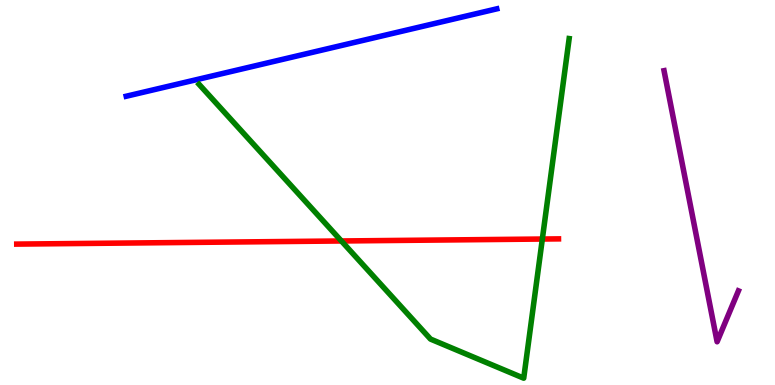[{'lines': ['blue', 'red'], 'intersections': []}, {'lines': ['green', 'red'], 'intersections': [{'x': 4.4, 'y': 3.74}, {'x': 7.0, 'y': 3.79}]}, {'lines': ['purple', 'red'], 'intersections': []}, {'lines': ['blue', 'green'], 'intersections': []}, {'lines': ['blue', 'purple'], 'intersections': []}, {'lines': ['green', 'purple'], 'intersections': []}]